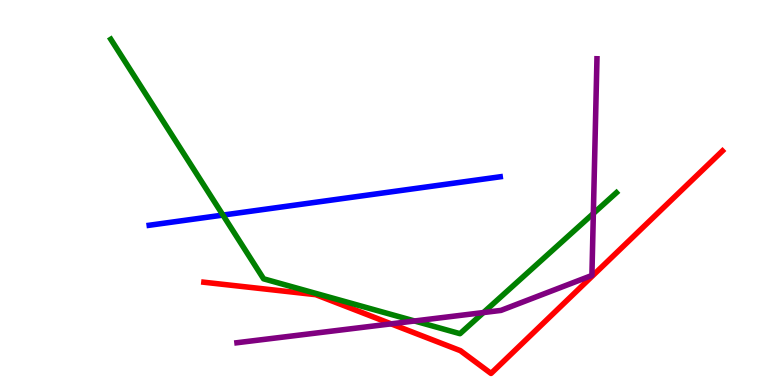[{'lines': ['blue', 'red'], 'intersections': []}, {'lines': ['green', 'red'], 'intersections': []}, {'lines': ['purple', 'red'], 'intersections': [{'x': 5.05, 'y': 1.59}]}, {'lines': ['blue', 'green'], 'intersections': [{'x': 2.88, 'y': 4.41}]}, {'lines': ['blue', 'purple'], 'intersections': []}, {'lines': ['green', 'purple'], 'intersections': [{'x': 5.35, 'y': 1.66}, {'x': 6.24, 'y': 1.88}, {'x': 7.66, 'y': 4.46}]}]